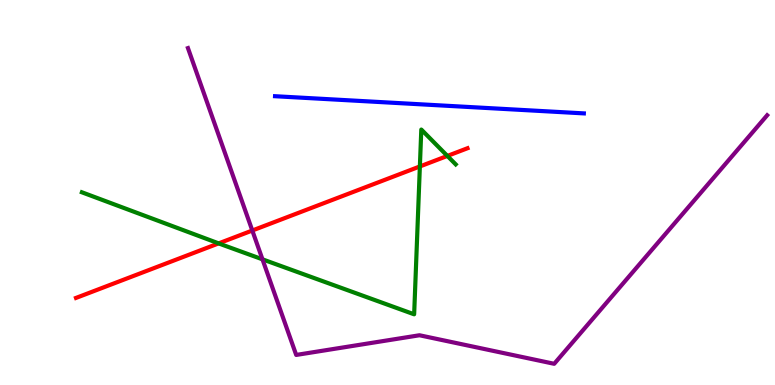[{'lines': ['blue', 'red'], 'intersections': []}, {'lines': ['green', 'red'], 'intersections': [{'x': 2.82, 'y': 3.68}, {'x': 5.42, 'y': 5.68}, {'x': 5.77, 'y': 5.95}]}, {'lines': ['purple', 'red'], 'intersections': [{'x': 3.26, 'y': 4.01}]}, {'lines': ['blue', 'green'], 'intersections': []}, {'lines': ['blue', 'purple'], 'intersections': []}, {'lines': ['green', 'purple'], 'intersections': [{'x': 3.39, 'y': 3.26}]}]